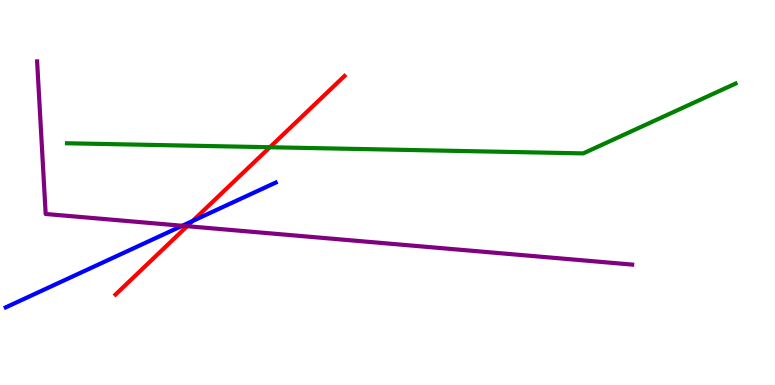[{'lines': ['blue', 'red'], 'intersections': [{'x': 2.48, 'y': 4.26}]}, {'lines': ['green', 'red'], 'intersections': [{'x': 3.48, 'y': 6.18}]}, {'lines': ['purple', 'red'], 'intersections': [{'x': 2.41, 'y': 4.12}]}, {'lines': ['blue', 'green'], 'intersections': []}, {'lines': ['blue', 'purple'], 'intersections': [{'x': 2.35, 'y': 4.14}]}, {'lines': ['green', 'purple'], 'intersections': []}]